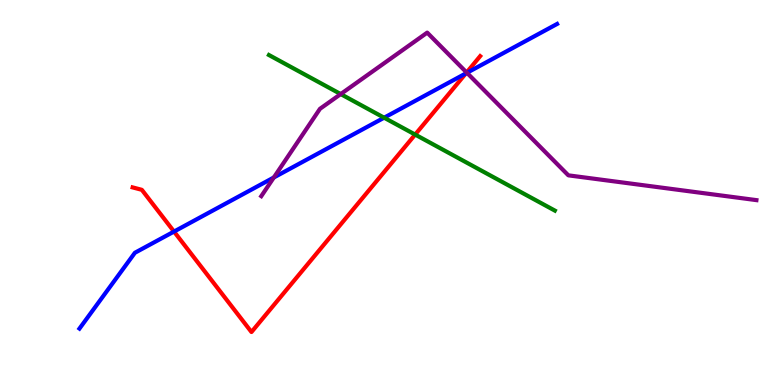[{'lines': ['blue', 'red'], 'intersections': [{'x': 2.25, 'y': 3.99}, {'x': 6.01, 'y': 8.09}]}, {'lines': ['green', 'red'], 'intersections': [{'x': 5.36, 'y': 6.5}]}, {'lines': ['purple', 'red'], 'intersections': [{'x': 6.02, 'y': 8.12}]}, {'lines': ['blue', 'green'], 'intersections': [{'x': 4.96, 'y': 6.94}]}, {'lines': ['blue', 'purple'], 'intersections': [{'x': 3.53, 'y': 5.39}, {'x': 6.03, 'y': 8.11}]}, {'lines': ['green', 'purple'], 'intersections': [{'x': 4.4, 'y': 7.56}]}]